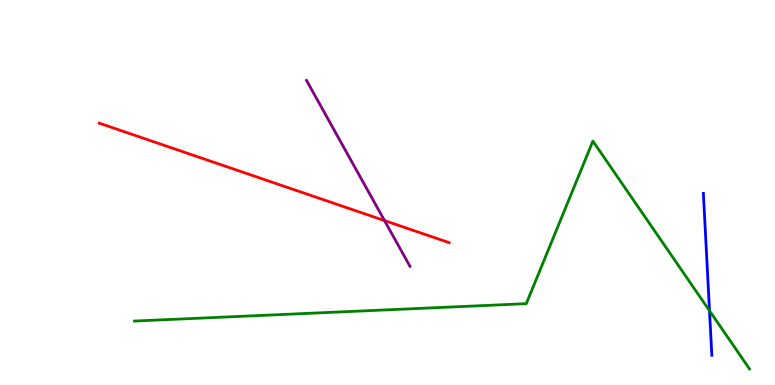[{'lines': ['blue', 'red'], 'intersections': []}, {'lines': ['green', 'red'], 'intersections': []}, {'lines': ['purple', 'red'], 'intersections': [{'x': 4.96, 'y': 4.27}]}, {'lines': ['blue', 'green'], 'intersections': [{'x': 9.16, 'y': 1.93}]}, {'lines': ['blue', 'purple'], 'intersections': []}, {'lines': ['green', 'purple'], 'intersections': []}]